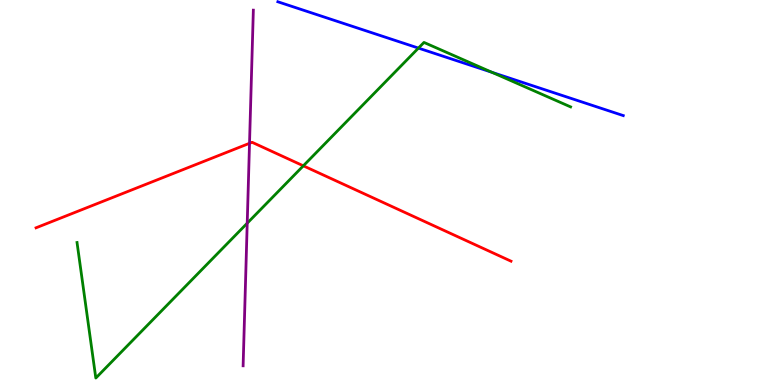[{'lines': ['blue', 'red'], 'intersections': []}, {'lines': ['green', 'red'], 'intersections': [{'x': 3.91, 'y': 5.69}]}, {'lines': ['purple', 'red'], 'intersections': [{'x': 3.22, 'y': 6.28}]}, {'lines': ['blue', 'green'], 'intersections': [{'x': 5.4, 'y': 8.75}, {'x': 6.35, 'y': 8.12}]}, {'lines': ['blue', 'purple'], 'intersections': []}, {'lines': ['green', 'purple'], 'intersections': [{'x': 3.19, 'y': 4.2}]}]